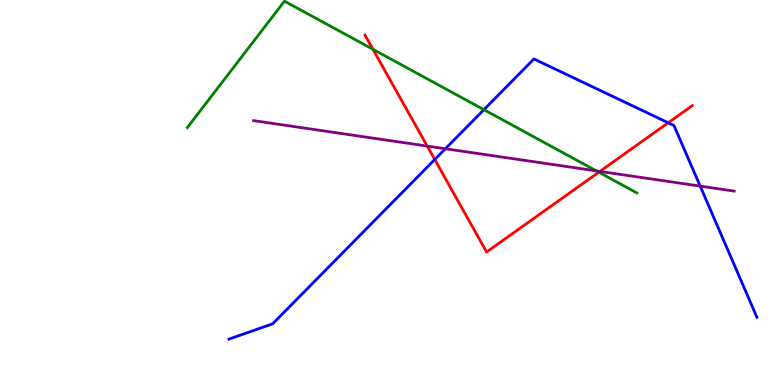[{'lines': ['blue', 'red'], 'intersections': [{'x': 5.61, 'y': 5.86}, {'x': 8.62, 'y': 6.81}]}, {'lines': ['green', 'red'], 'intersections': [{'x': 4.81, 'y': 8.72}, {'x': 7.73, 'y': 5.53}]}, {'lines': ['purple', 'red'], 'intersections': [{'x': 5.51, 'y': 6.21}, {'x': 7.74, 'y': 5.55}]}, {'lines': ['blue', 'green'], 'intersections': [{'x': 6.24, 'y': 7.15}]}, {'lines': ['blue', 'purple'], 'intersections': [{'x': 5.75, 'y': 6.14}, {'x': 9.03, 'y': 5.17}]}, {'lines': ['green', 'purple'], 'intersections': [{'x': 7.7, 'y': 5.56}]}]